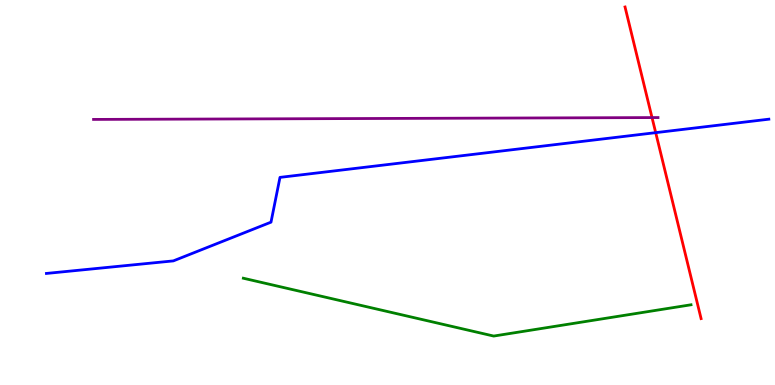[{'lines': ['blue', 'red'], 'intersections': [{'x': 8.46, 'y': 6.55}]}, {'lines': ['green', 'red'], 'intersections': []}, {'lines': ['purple', 'red'], 'intersections': [{'x': 8.41, 'y': 6.95}]}, {'lines': ['blue', 'green'], 'intersections': []}, {'lines': ['blue', 'purple'], 'intersections': []}, {'lines': ['green', 'purple'], 'intersections': []}]